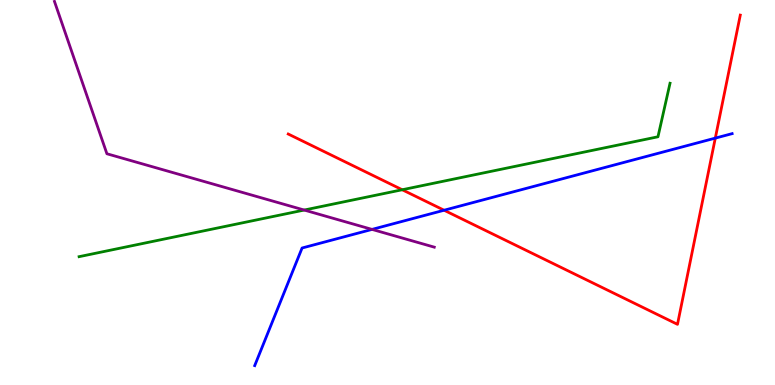[{'lines': ['blue', 'red'], 'intersections': [{'x': 5.73, 'y': 4.54}, {'x': 9.23, 'y': 6.41}]}, {'lines': ['green', 'red'], 'intersections': [{'x': 5.19, 'y': 5.07}]}, {'lines': ['purple', 'red'], 'intersections': []}, {'lines': ['blue', 'green'], 'intersections': []}, {'lines': ['blue', 'purple'], 'intersections': [{'x': 4.8, 'y': 4.04}]}, {'lines': ['green', 'purple'], 'intersections': [{'x': 3.93, 'y': 4.54}]}]